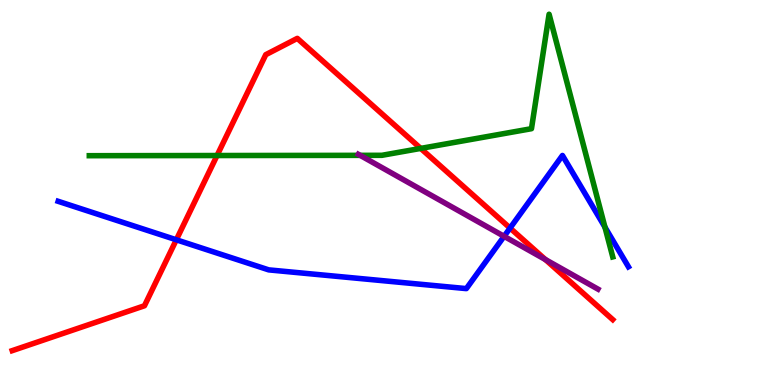[{'lines': ['blue', 'red'], 'intersections': [{'x': 2.28, 'y': 3.77}, {'x': 6.58, 'y': 4.08}]}, {'lines': ['green', 'red'], 'intersections': [{'x': 2.8, 'y': 5.96}, {'x': 5.43, 'y': 6.15}]}, {'lines': ['purple', 'red'], 'intersections': [{'x': 7.04, 'y': 3.26}]}, {'lines': ['blue', 'green'], 'intersections': [{'x': 7.81, 'y': 4.1}]}, {'lines': ['blue', 'purple'], 'intersections': [{'x': 6.5, 'y': 3.86}]}, {'lines': ['green', 'purple'], 'intersections': [{'x': 4.65, 'y': 5.97}]}]